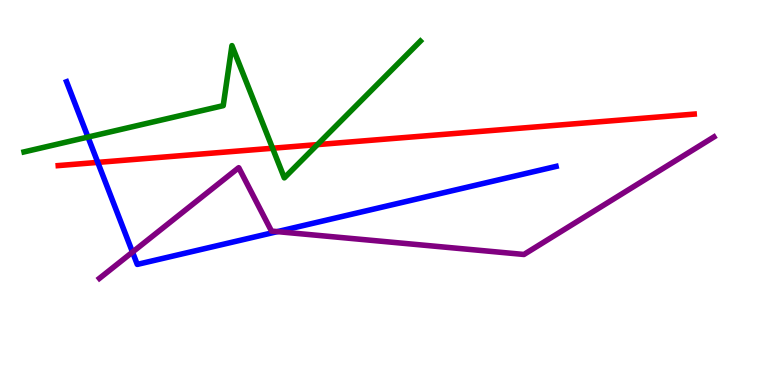[{'lines': ['blue', 'red'], 'intersections': [{'x': 1.26, 'y': 5.78}]}, {'lines': ['green', 'red'], 'intersections': [{'x': 3.52, 'y': 6.15}, {'x': 4.1, 'y': 6.24}]}, {'lines': ['purple', 'red'], 'intersections': []}, {'lines': ['blue', 'green'], 'intersections': [{'x': 1.14, 'y': 6.44}]}, {'lines': ['blue', 'purple'], 'intersections': [{'x': 1.71, 'y': 3.45}, {'x': 3.58, 'y': 3.98}]}, {'lines': ['green', 'purple'], 'intersections': []}]